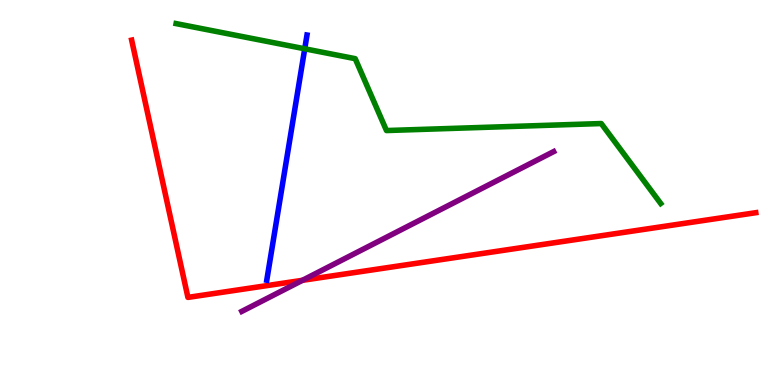[{'lines': ['blue', 'red'], 'intersections': []}, {'lines': ['green', 'red'], 'intersections': []}, {'lines': ['purple', 'red'], 'intersections': [{'x': 3.9, 'y': 2.72}]}, {'lines': ['blue', 'green'], 'intersections': [{'x': 3.93, 'y': 8.73}]}, {'lines': ['blue', 'purple'], 'intersections': []}, {'lines': ['green', 'purple'], 'intersections': []}]